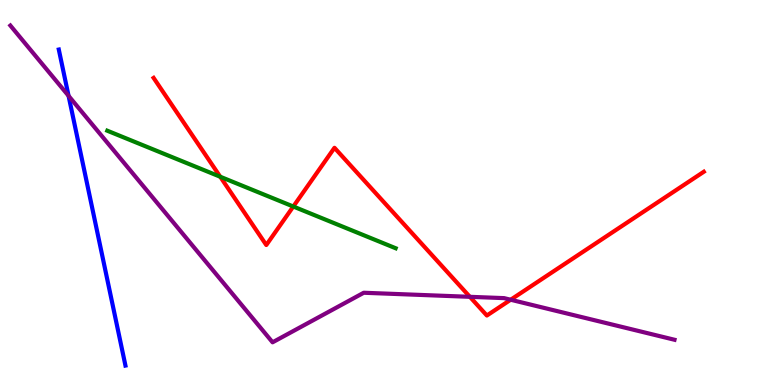[{'lines': ['blue', 'red'], 'intersections': []}, {'lines': ['green', 'red'], 'intersections': [{'x': 2.84, 'y': 5.41}, {'x': 3.78, 'y': 4.64}]}, {'lines': ['purple', 'red'], 'intersections': [{'x': 6.06, 'y': 2.29}, {'x': 6.59, 'y': 2.21}]}, {'lines': ['blue', 'green'], 'intersections': []}, {'lines': ['blue', 'purple'], 'intersections': [{'x': 0.885, 'y': 7.51}]}, {'lines': ['green', 'purple'], 'intersections': []}]